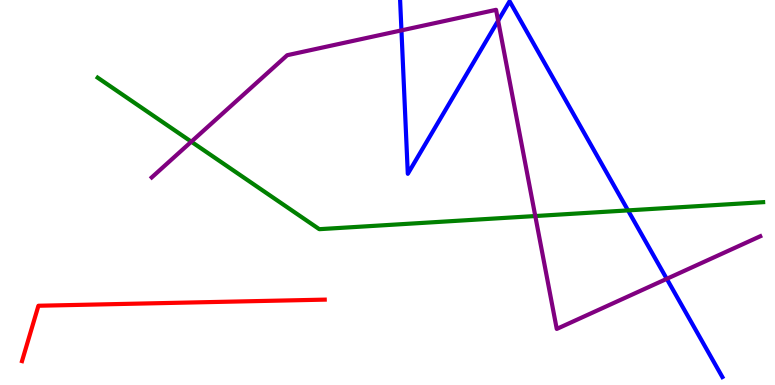[{'lines': ['blue', 'red'], 'intersections': []}, {'lines': ['green', 'red'], 'intersections': []}, {'lines': ['purple', 'red'], 'intersections': []}, {'lines': ['blue', 'green'], 'intersections': [{'x': 8.1, 'y': 4.54}]}, {'lines': ['blue', 'purple'], 'intersections': [{'x': 5.18, 'y': 9.21}, {'x': 6.43, 'y': 9.46}, {'x': 8.6, 'y': 2.76}]}, {'lines': ['green', 'purple'], 'intersections': [{'x': 2.47, 'y': 6.32}, {'x': 6.91, 'y': 4.39}]}]